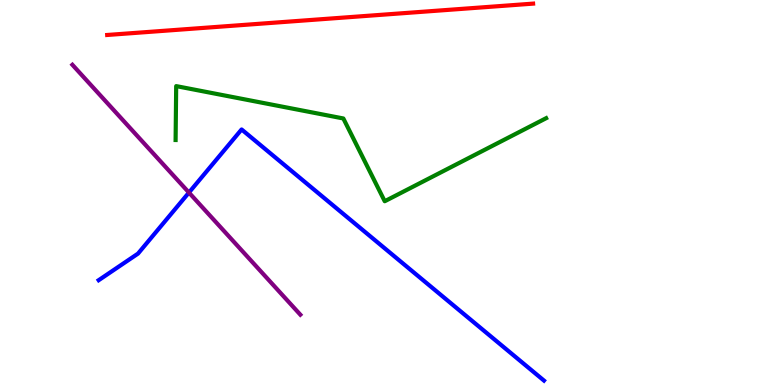[{'lines': ['blue', 'red'], 'intersections': []}, {'lines': ['green', 'red'], 'intersections': []}, {'lines': ['purple', 'red'], 'intersections': []}, {'lines': ['blue', 'green'], 'intersections': []}, {'lines': ['blue', 'purple'], 'intersections': [{'x': 2.44, 'y': 5.0}]}, {'lines': ['green', 'purple'], 'intersections': []}]